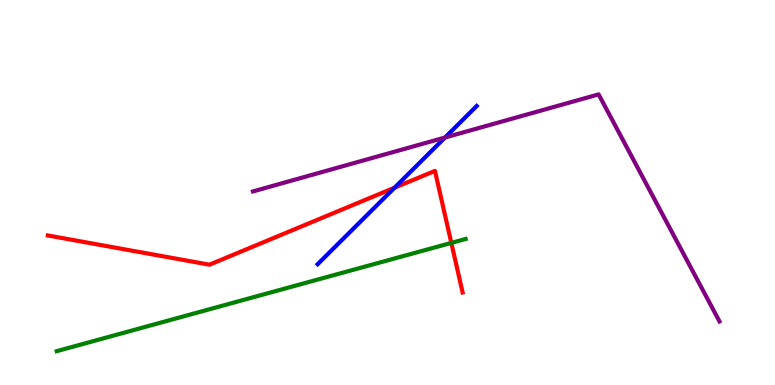[{'lines': ['blue', 'red'], 'intersections': [{'x': 5.09, 'y': 5.12}]}, {'lines': ['green', 'red'], 'intersections': [{'x': 5.82, 'y': 3.69}]}, {'lines': ['purple', 'red'], 'intersections': []}, {'lines': ['blue', 'green'], 'intersections': []}, {'lines': ['blue', 'purple'], 'intersections': [{'x': 5.74, 'y': 6.43}]}, {'lines': ['green', 'purple'], 'intersections': []}]